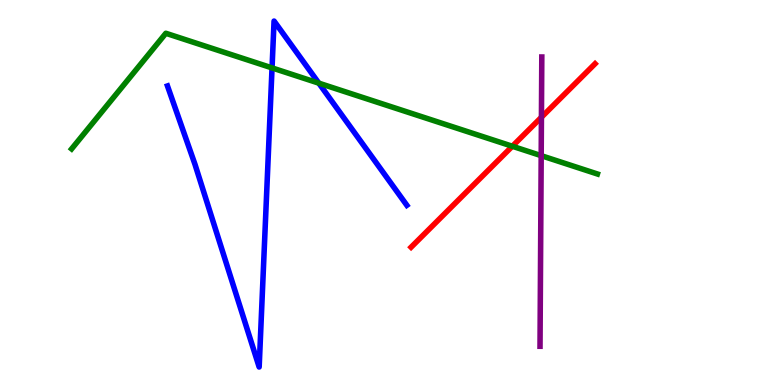[{'lines': ['blue', 'red'], 'intersections': []}, {'lines': ['green', 'red'], 'intersections': [{'x': 6.61, 'y': 6.2}]}, {'lines': ['purple', 'red'], 'intersections': [{'x': 6.99, 'y': 6.96}]}, {'lines': ['blue', 'green'], 'intersections': [{'x': 3.51, 'y': 8.24}, {'x': 4.11, 'y': 7.84}]}, {'lines': ['blue', 'purple'], 'intersections': []}, {'lines': ['green', 'purple'], 'intersections': [{'x': 6.98, 'y': 5.96}]}]